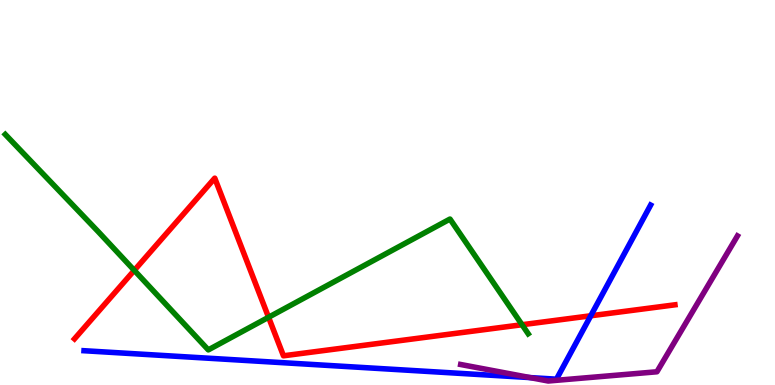[{'lines': ['blue', 'red'], 'intersections': [{'x': 7.62, 'y': 1.8}]}, {'lines': ['green', 'red'], 'intersections': [{'x': 1.73, 'y': 2.98}, {'x': 3.47, 'y': 1.76}, {'x': 6.74, 'y': 1.57}]}, {'lines': ['purple', 'red'], 'intersections': []}, {'lines': ['blue', 'green'], 'intersections': []}, {'lines': ['blue', 'purple'], 'intersections': [{'x': 6.84, 'y': 0.192}]}, {'lines': ['green', 'purple'], 'intersections': []}]